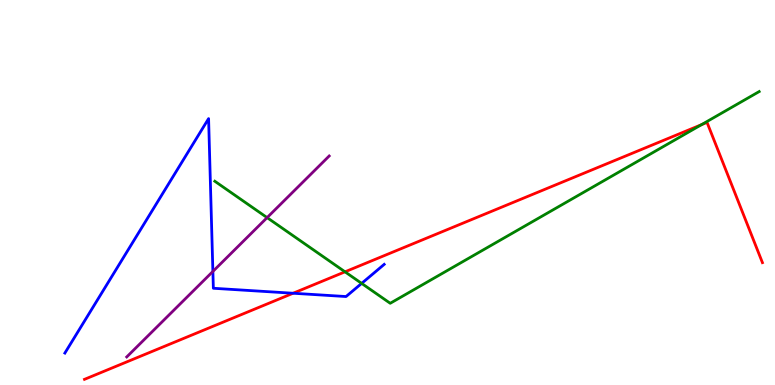[{'lines': ['blue', 'red'], 'intersections': [{'x': 3.78, 'y': 2.38}]}, {'lines': ['green', 'red'], 'intersections': [{'x': 4.45, 'y': 2.94}, {'x': 9.05, 'y': 6.76}]}, {'lines': ['purple', 'red'], 'intersections': []}, {'lines': ['blue', 'green'], 'intersections': [{'x': 4.67, 'y': 2.64}]}, {'lines': ['blue', 'purple'], 'intersections': [{'x': 2.75, 'y': 2.95}]}, {'lines': ['green', 'purple'], 'intersections': [{'x': 3.45, 'y': 4.35}]}]